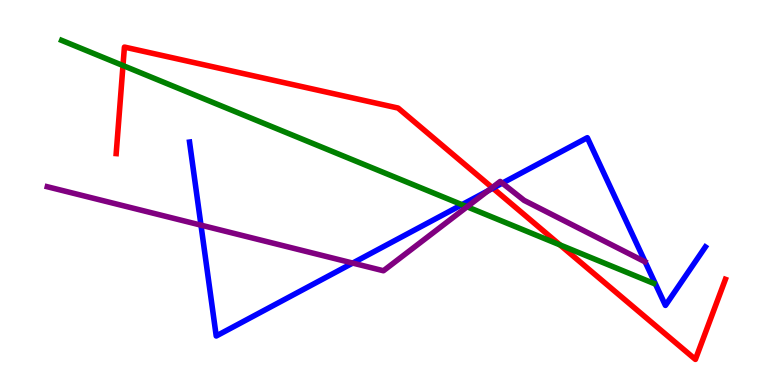[{'lines': ['blue', 'red'], 'intersections': [{'x': 6.36, 'y': 5.11}]}, {'lines': ['green', 'red'], 'intersections': [{'x': 1.59, 'y': 8.3}, {'x': 7.23, 'y': 3.64}]}, {'lines': ['purple', 'red'], 'intersections': [{'x': 6.35, 'y': 5.13}]}, {'lines': ['blue', 'green'], 'intersections': [{'x': 5.96, 'y': 4.68}]}, {'lines': ['blue', 'purple'], 'intersections': [{'x': 2.59, 'y': 4.15}, {'x': 4.55, 'y': 3.17}, {'x': 6.3, 'y': 5.05}, {'x': 6.48, 'y': 5.24}]}, {'lines': ['green', 'purple'], 'intersections': [{'x': 6.03, 'y': 4.63}]}]